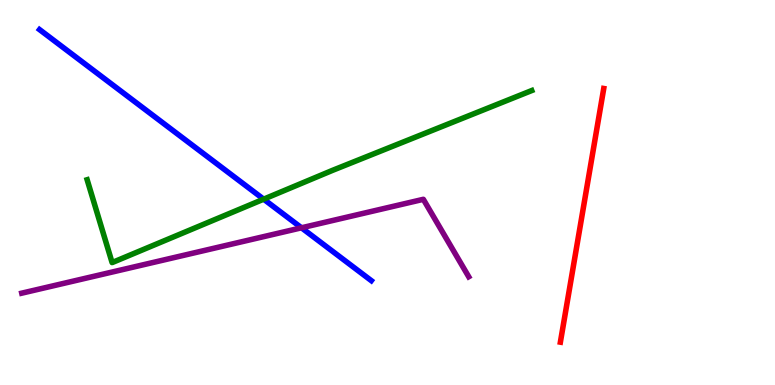[{'lines': ['blue', 'red'], 'intersections': []}, {'lines': ['green', 'red'], 'intersections': []}, {'lines': ['purple', 'red'], 'intersections': []}, {'lines': ['blue', 'green'], 'intersections': [{'x': 3.4, 'y': 4.83}]}, {'lines': ['blue', 'purple'], 'intersections': [{'x': 3.89, 'y': 4.08}]}, {'lines': ['green', 'purple'], 'intersections': []}]